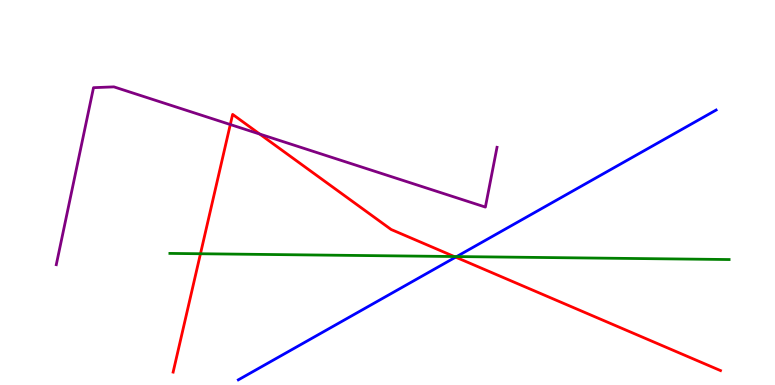[{'lines': ['blue', 'red'], 'intersections': [{'x': 5.88, 'y': 3.32}]}, {'lines': ['green', 'red'], 'intersections': [{'x': 2.59, 'y': 3.41}, {'x': 5.86, 'y': 3.34}]}, {'lines': ['purple', 'red'], 'intersections': [{'x': 2.97, 'y': 6.77}, {'x': 3.35, 'y': 6.52}]}, {'lines': ['blue', 'green'], 'intersections': [{'x': 5.89, 'y': 3.34}]}, {'lines': ['blue', 'purple'], 'intersections': []}, {'lines': ['green', 'purple'], 'intersections': []}]